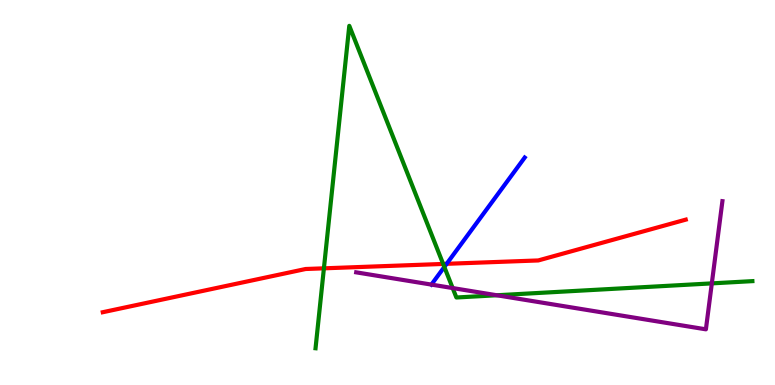[{'lines': ['blue', 'red'], 'intersections': [{'x': 5.76, 'y': 3.15}]}, {'lines': ['green', 'red'], 'intersections': [{'x': 4.18, 'y': 3.03}, {'x': 5.72, 'y': 3.14}]}, {'lines': ['purple', 'red'], 'intersections': []}, {'lines': ['blue', 'green'], 'intersections': [{'x': 5.73, 'y': 3.07}]}, {'lines': ['blue', 'purple'], 'intersections': [{'x': 5.57, 'y': 2.61}]}, {'lines': ['green', 'purple'], 'intersections': [{'x': 5.84, 'y': 2.52}, {'x': 6.41, 'y': 2.33}, {'x': 9.18, 'y': 2.64}]}]